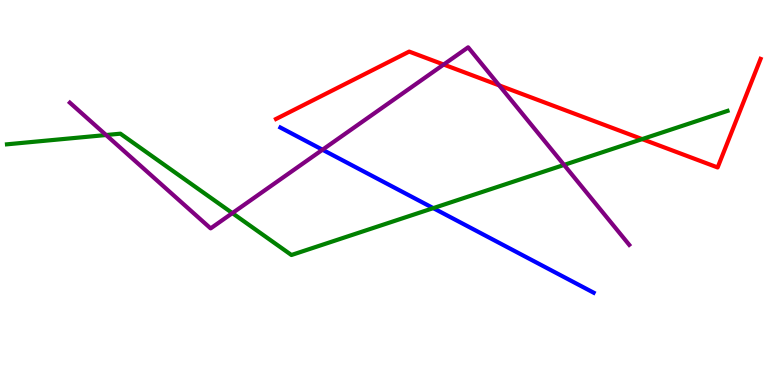[{'lines': ['blue', 'red'], 'intersections': []}, {'lines': ['green', 'red'], 'intersections': [{'x': 8.29, 'y': 6.39}]}, {'lines': ['purple', 'red'], 'intersections': [{'x': 5.72, 'y': 8.32}, {'x': 6.44, 'y': 7.78}]}, {'lines': ['blue', 'green'], 'intersections': [{'x': 5.59, 'y': 4.59}]}, {'lines': ['blue', 'purple'], 'intersections': [{'x': 4.16, 'y': 6.11}]}, {'lines': ['green', 'purple'], 'intersections': [{'x': 1.37, 'y': 6.49}, {'x': 3.0, 'y': 4.46}, {'x': 7.28, 'y': 5.72}]}]